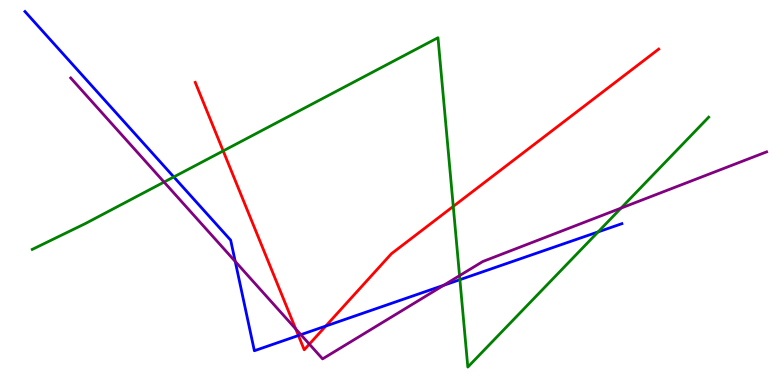[{'lines': ['blue', 'red'], 'intersections': [{'x': 3.85, 'y': 1.29}, {'x': 4.2, 'y': 1.53}]}, {'lines': ['green', 'red'], 'intersections': [{'x': 2.88, 'y': 6.08}, {'x': 5.85, 'y': 4.64}]}, {'lines': ['purple', 'red'], 'intersections': [{'x': 3.82, 'y': 1.46}, {'x': 3.99, 'y': 1.06}]}, {'lines': ['blue', 'green'], 'intersections': [{'x': 2.24, 'y': 5.4}, {'x': 5.93, 'y': 2.74}, {'x': 7.72, 'y': 3.98}]}, {'lines': ['blue', 'purple'], 'intersections': [{'x': 3.04, 'y': 3.21}, {'x': 3.88, 'y': 1.31}, {'x': 5.72, 'y': 2.59}]}, {'lines': ['green', 'purple'], 'intersections': [{'x': 2.12, 'y': 5.27}, {'x': 5.93, 'y': 2.84}, {'x': 8.01, 'y': 4.59}]}]